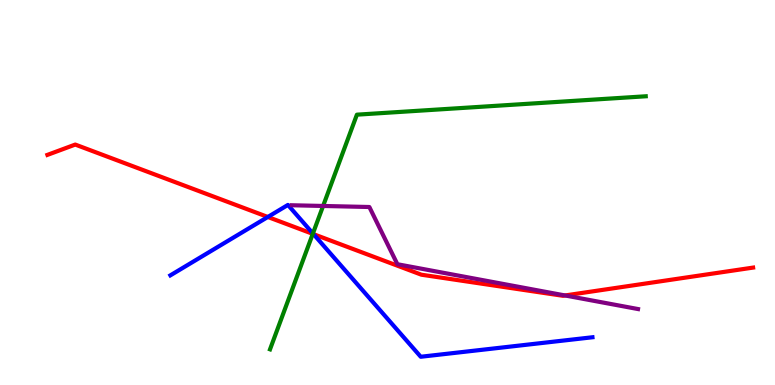[{'lines': ['blue', 'red'], 'intersections': [{'x': 3.46, 'y': 4.36}, {'x': 4.04, 'y': 3.92}]}, {'lines': ['green', 'red'], 'intersections': [{'x': 4.04, 'y': 3.93}]}, {'lines': ['purple', 'red'], 'intersections': [{'x': 7.29, 'y': 2.33}]}, {'lines': ['blue', 'green'], 'intersections': [{'x': 4.04, 'y': 3.94}]}, {'lines': ['blue', 'purple'], 'intersections': []}, {'lines': ['green', 'purple'], 'intersections': [{'x': 4.17, 'y': 4.65}]}]